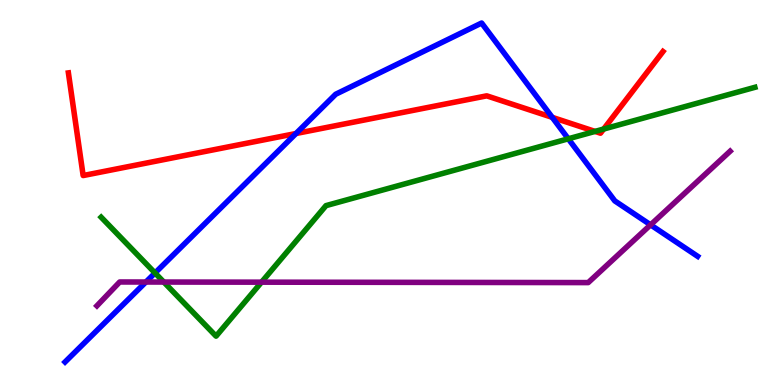[{'lines': ['blue', 'red'], 'intersections': [{'x': 3.82, 'y': 6.53}, {'x': 7.13, 'y': 6.95}]}, {'lines': ['green', 'red'], 'intersections': [{'x': 7.68, 'y': 6.59}, {'x': 7.79, 'y': 6.65}]}, {'lines': ['purple', 'red'], 'intersections': []}, {'lines': ['blue', 'green'], 'intersections': [{'x': 2.0, 'y': 2.91}, {'x': 7.33, 'y': 6.39}]}, {'lines': ['blue', 'purple'], 'intersections': [{'x': 1.88, 'y': 2.67}, {'x': 8.39, 'y': 4.16}]}, {'lines': ['green', 'purple'], 'intersections': [{'x': 2.11, 'y': 2.67}, {'x': 3.37, 'y': 2.67}]}]